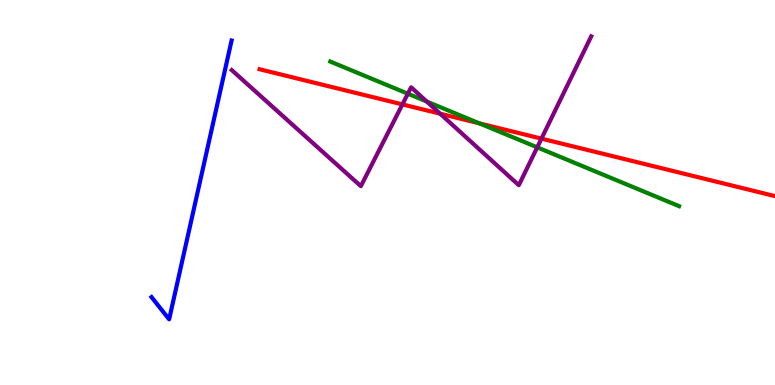[{'lines': ['blue', 'red'], 'intersections': []}, {'lines': ['green', 'red'], 'intersections': [{'x': 6.18, 'y': 6.8}]}, {'lines': ['purple', 'red'], 'intersections': [{'x': 5.19, 'y': 7.29}, {'x': 5.68, 'y': 7.05}, {'x': 6.99, 'y': 6.4}]}, {'lines': ['blue', 'green'], 'intersections': []}, {'lines': ['blue', 'purple'], 'intersections': []}, {'lines': ['green', 'purple'], 'intersections': [{'x': 5.26, 'y': 7.57}, {'x': 5.51, 'y': 7.36}, {'x': 6.93, 'y': 6.17}]}]